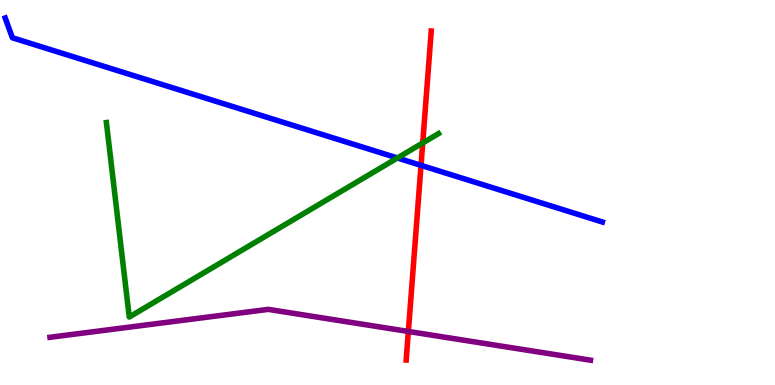[{'lines': ['blue', 'red'], 'intersections': [{'x': 5.43, 'y': 5.71}]}, {'lines': ['green', 'red'], 'intersections': [{'x': 5.45, 'y': 6.29}]}, {'lines': ['purple', 'red'], 'intersections': [{'x': 5.27, 'y': 1.39}]}, {'lines': ['blue', 'green'], 'intersections': [{'x': 5.13, 'y': 5.9}]}, {'lines': ['blue', 'purple'], 'intersections': []}, {'lines': ['green', 'purple'], 'intersections': []}]